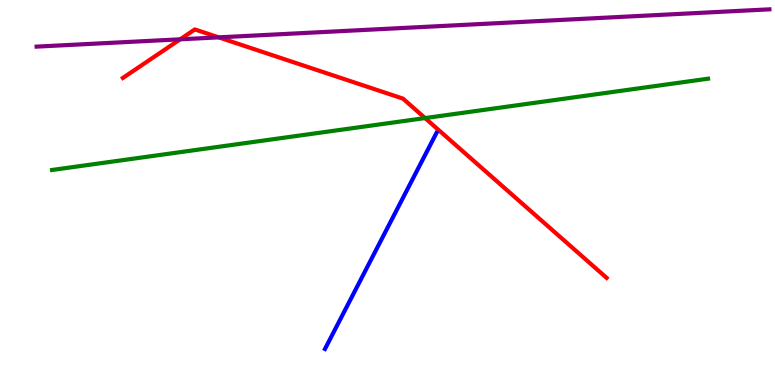[{'lines': ['blue', 'red'], 'intersections': []}, {'lines': ['green', 'red'], 'intersections': [{'x': 5.48, 'y': 6.93}]}, {'lines': ['purple', 'red'], 'intersections': [{'x': 2.32, 'y': 8.98}, {'x': 2.82, 'y': 9.03}]}, {'lines': ['blue', 'green'], 'intersections': []}, {'lines': ['blue', 'purple'], 'intersections': []}, {'lines': ['green', 'purple'], 'intersections': []}]